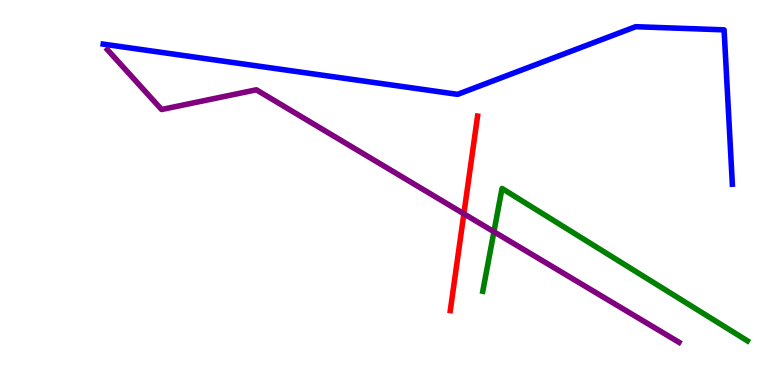[{'lines': ['blue', 'red'], 'intersections': []}, {'lines': ['green', 'red'], 'intersections': []}, {'lines': ['purple', 'red'], 'intersections': [{'x': 5.99, 'y': 4.45}]}, {'lines': ['blue', 'green'], 'intersections': []}, {'lines': ['blue', 'purple'], 'intersections': []}, {'lines': ['green', 'purple'], 'intersections': [{'x': 6.37, 'y': 3.98}]}]